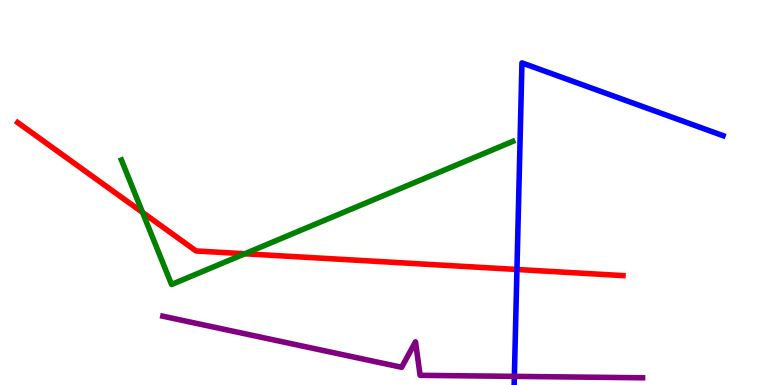[{'lines': ['blue', 'red'], 'intersections': [{'x': 6.67, 'y': 3.0}]}, {'lines': ['green', 'red'], 'intersections': [{'x': 1.84, 'y': 4.48}, {'x': 3.16, 'y': 3.41}]}, {'lines': ['purple', 'red'], 'intersections': []}, {'lines': ['blue', 'green'], 'intersections': []}, {'lines': ['blue', 'purple'], 'intersections': [{'x': 6.64, 'y': 0.224}]}, {'lines': ['green', 'purple'], 'intersections': []}]